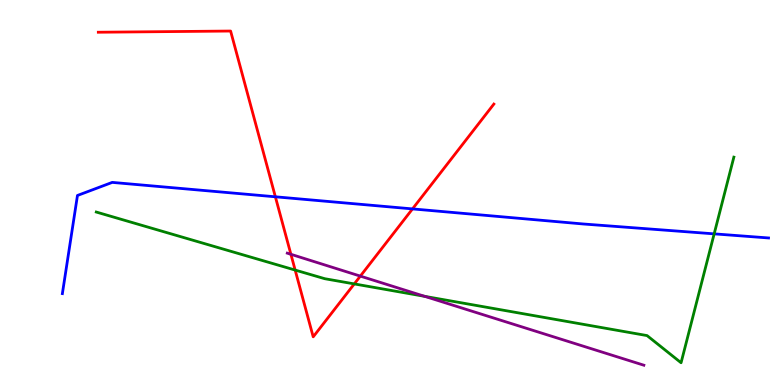[{'lines': ['blue', 'red'], 'intersections': [{'x': 3.55, 'y': 4.89}, {'x': 5.32, 'y': 4.57}]}, {'lines': ['green', 'red'], 'intersections': [{'x': 3.81, 'y': 2.99}, {'x': 4.57, 'y': 2.63}]}, {'lines': ['purple', 'red'], 'intersections': [{'x': 3.75, 'y': 3.39}, {'x': 4.65, 'y': 2.83}]}, {'lines': ['blue', 'green'], 'intersections': [{'x': 9.22, 'y': 3.93}]}, {'lines': ['blue', 'purple'], 'intersections': []}, {'lines': ['green', 'purple'], 'intersections': [{'x': 5.48, 'y': 2.3}]}]